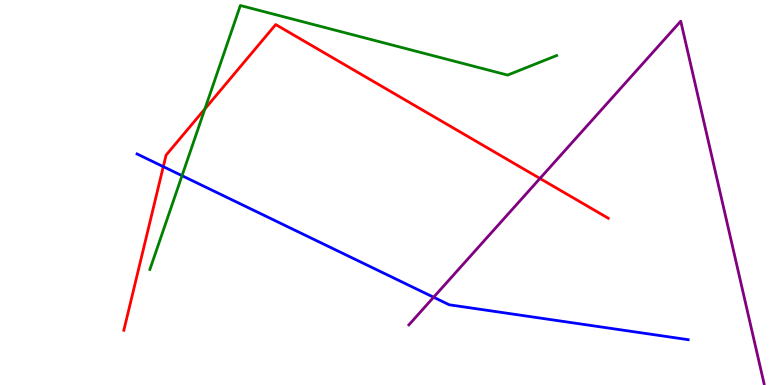[{'lines': ['blue', 'red'], 'intersections': [{'x': 2.11, 'y': 5.67}]}, {'lines': ['green', 'red'], 'intersections': [{'x': 2.64, 'y': 7.17}]}, {'lines': ['purple', 'red'], 'intersections': [{'x': 6.97, 'y': 5.36}]}, {'lines': ['blue', 'green'], 'intersections': [{'x': 2.35, 'y': 5.44}]}, {'lines': ['blue', 'purple'], 'intersections': [{'x': 5.59, 'y': 2.28}]}, {'lines': ['green', 'purple'], 'intersections': []}]